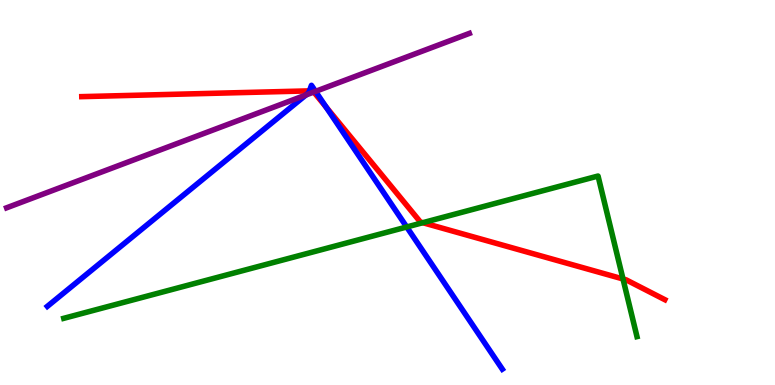[{'lines': ['blue', 'red'], 'intersections': [{'x': 3.99, 'y': 7.64}, {'x': 4.21, 'y': 7.22}]}, {'lines': ['green', 'red'], 'intersections': [{'x': 5.46, 'y': 4.22}, {'x': 8.04, 'y': 2.75}]}, {'lines': ['purple', 'red'], 'intersections': [{'x': 4.05, 'y': 7.61}]}, {'lines': ['blue', 'green'], 'intersections': [{'x': 5.25, 'y': 4.1}]}, {'lines': ['blue', 'purple'], 'intersections': [{'x': 3.95, 'y': 7.53}, {'x': 4.07, 'y': 7.63}]}, {'lines': ['green', 'purple'], 'intersections': []}]